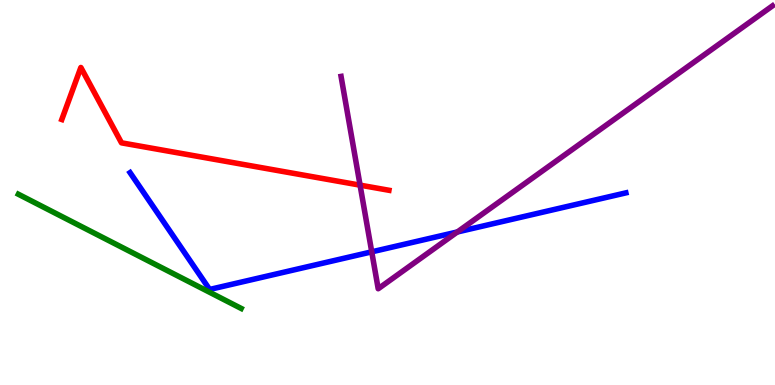[{'lines': ['blue', 'red'], 'intersections': []}, {'lines': ['green', 'red'], 'intersections': []}, {'lines': ['purple', 'red'], 'intersections': [{'x': 4.65, 'y': 5.19}]}, {'lines': ['blue', 'green'], 'intersections': []}, {'lines': ['blue', 'purple'], 'intersections': [{'x': 4.8, 'y': 3.46}, {'x': 5.9, 'y': 3.97}]}, {'lines': ['green', 'purple'], 'intersections': []}]